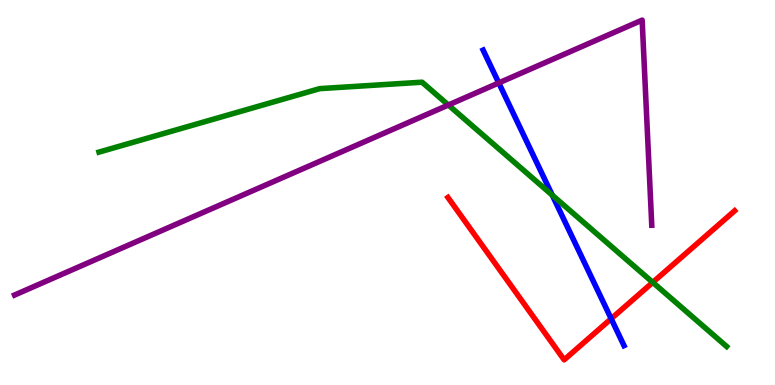[{'lines': ['blue', 'red'], 'intersections': [{'x': 7.89, 'y': 1.72}]}, {'lines': ['green', 'red'], 'intersections': [{'x': 8.42, 'y': 2.67}]}, {'lines': ['purple', 'red'], 'intersections': []}, {'lines': ['blue', 'green'], 'intersections': [{'x': 7.13, 'y': 4.93}]}, {'lines': ['blue', 'purple'], 'intersections': [{'x': 6.44, 'y': 7.85}]}, {'lines': ['green', 'purple'], 'intersections': [{'x': 5.79, 'y': 7.27}]}]